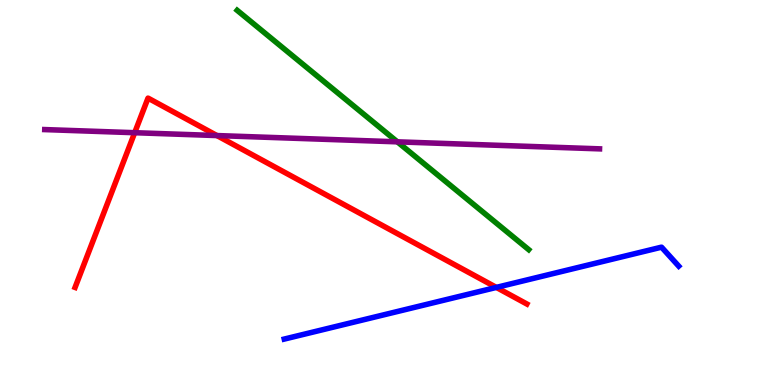[{'lines': ['blue', 'red'], 'intersections': [{'x': 6.4, 'y': 2.53}]}, {'lines': ['green', 'red'], 'intersections': []}, {'lines': ['purple', 'red'], 'intersections': [{'x': 1.74, 'y': 6.55}, {'x': 2.8, 'y': 6.48}]}, {'lines': ['blue', 'green'], 'intersections': []}, {'lines': ['blue', 'purple'], 'intersections': []}, {'lines': ['green', 'purple'], 'intersections': [{'x': 5.13, 'y': 6.32}]}]